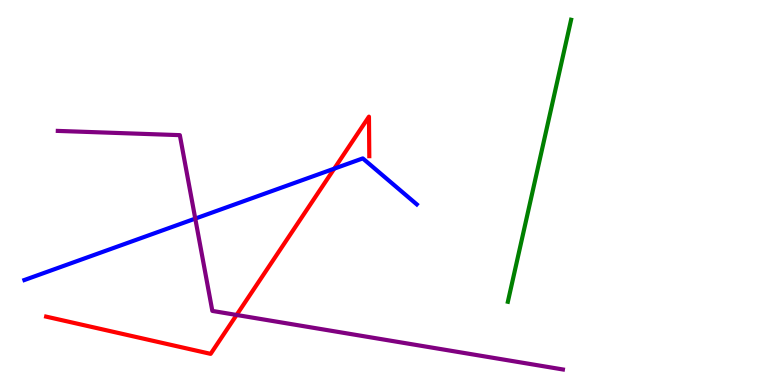[{'lines': ['blue', 'red'], 'intersections': [{'x': 4.31, 'y': 5.62}]}, {'lines': ['green', 'red'], 'intersections': []}, {'lines': ['purple', 'red'], 'intersections': [{'x': 3.05, 'y': 1.82}]}, {'lines': ['blue', 'green'], 'intersections': []}, {'lines': ['blue', 'purple'], 'intersections': [{'x': 2.52, 'y': 4.32}]}, {'lines': ['green', 'purple'], 'intersections': []}]